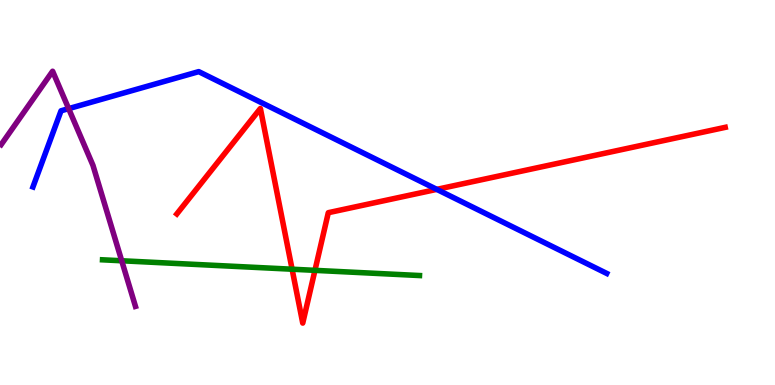[{'lines': ['blue', 'red'], 'intersections': [{'x': 5.64, 'y': 5.08}]}, {'lines': ['green', 'red'], 'intersections': [{'x': 3.77, 'y': 3.01}, {'x': 4.06, 'y': 2.98}]}, {'lines': ['purple', 'red'], 'intersections': []}, {'lines': ['blue', 'green'], 'intersections': []}, {'lines': ['blue', 'purple'], 'intersections': [{'x': 0.886, 'y': 7.18}]}, {'lines': ['green', 'purple'], 'intersections': [{'x': 1.57, 'y': 3.23}]}]